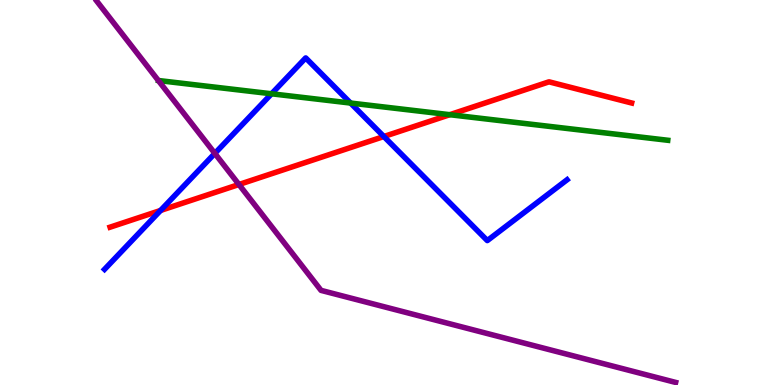[{'lines': ['blue', 'red'], 'intersections': [{'x': 2.07, 'y': 4.53}, {'x': 4.95, 'y': 6.45}]}, {'lines': ['green', 'red'], 'intersections': [{'x': 5.8, 'y': 7.02}]}, {'lines': ['purple', 'red'], 'intersections': [{'x': 3.08, 'y': 5.21}]}, {'lines': ['blue', 'green'], 'intersections': [{'x': 3.5, 'y': 7.56}, {'x': 4.52, 'y': 7.32}]}, {'lines': ['blue', 'purple'], 'intersections': [{'x': 2.77, 'y': 6.02}]}, {'lines': ['green', 'purple'], 'intersections': []}]